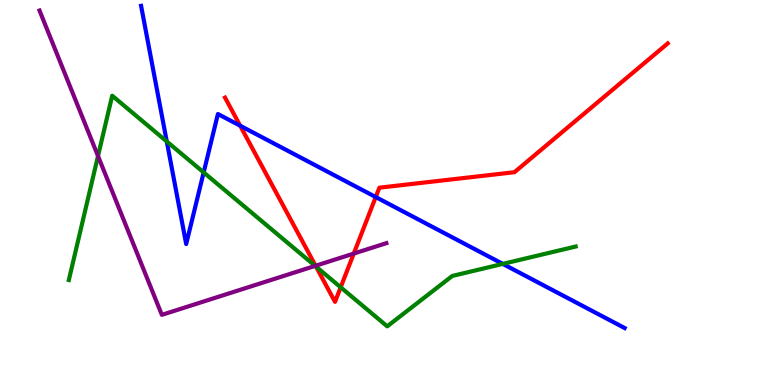[{'lines': ['blue', 'red'], 'intersections': [{'x': 3.1, 'y': 6.73}, {'x': 4.85, 'y': 4.88}]}, {'lines': ['green', 'red'], 'intersections': [{'x': 4.08, 'y': 3.07}, {'x': 4.4, 'y': 2.54}]}, {'lines': ['purple', 'red'], 'intersections': [{'x': 4.07, 'y': 3.1}, {'x': 4.56, 'y': 3.41}]}, {'lines': ['blue', 'green'], 'intersections': [{'x': 2.15, 'y': 6.33}, {'x': 2.63, 'y': 5.52}, {'x': 6.49, 'y': 3.15}]}, {'lines': ['blue', 'purple'], 'intersections': []}, {'lines': ['green', 'purple'], 'intersections': [{'x': 1.26, 'y': 5.95}, {'x': 4.07, 'y': 3.09}]}]